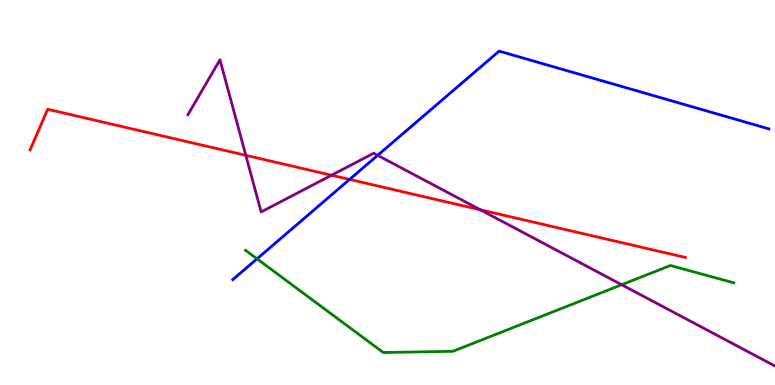[{'lines': ['blue', 'red'], 'intersections': [{'x': 4.51, 'y': 5.34}]}, {'lines': ['green', 'red'], 'intersections': []}, {'lines': ['purple', 'red'], 'intersections': [{'x': 3.17, 'y': 5.97}, {'x': 4.28, 'y': 5.45}, {'x': 6.2, 'y': 4.55}]}, {'lines': ['blue', 'green'], 'intersections': [{'x': 3.32, 'y': 3.28}]}, {'lines': ['blue', 'purple'], 'intersections': [{'x': 4.87, 'y': 5.97}]}, {'lines': ['green', 'purple'], 'intersections': [{'x': 8.02, 'y': 2.6}]}]